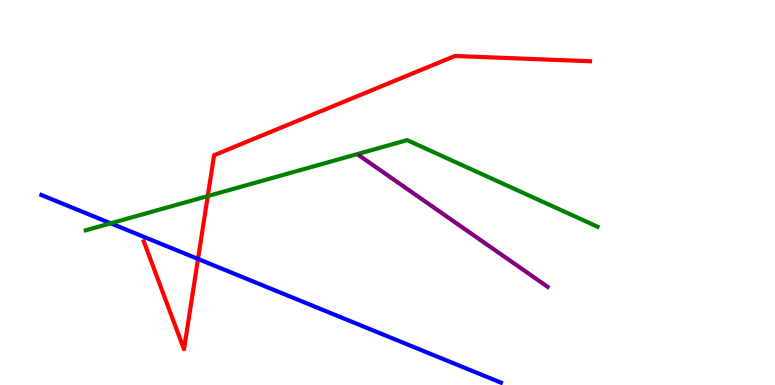[{'lines': ['blue', 'red'], 'intersections': [{'x': 2.55, 'y': 3.27}]}, {'lines': ['green', 'red'], 'intersections': [{'x': 2.68, 'y': 4.91}]}, {'lines': ['purple', 'red'], 'intersections': []}, {'lines': ['blue', 'green'], 'intersections': [{'x': 1.43, 'y': 4.2}]}, {'lines': ['blue', 'purple'], 'intersections': []}, {'lines': ['green', 'purple'], 'intersections': []}]